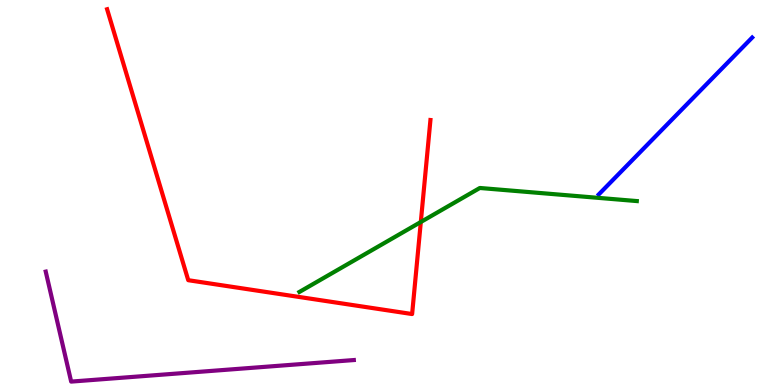[{'lines': ['blue', 'red'], 'intersections': []}, {'lines': ['green', 'red'], 'intersections': [{'x': 5.43, 'y': 4.23}]}, {'lines': ['purple', 'red'], 'intersections': []}, {'lines': ['blue', 'green'], 'intersections': []}, {'lines': ['blue', 'purple'], 'intersections': []}, {'lines': ['green', 'purple'], 'intersections': []}]